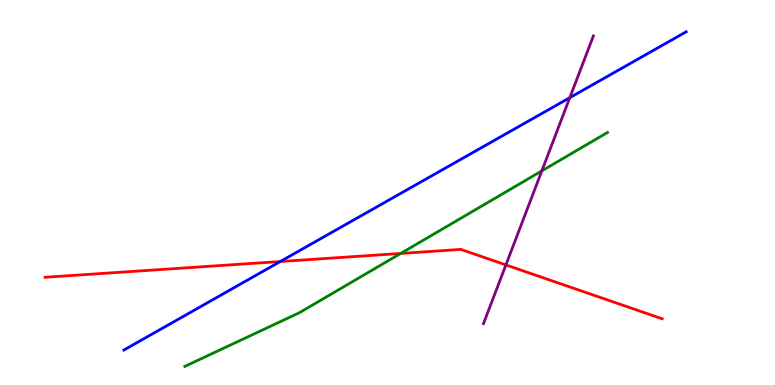[{'lines': ['blue', 'red'], 'intersections': [{'x': 3.62, 'y': 3.21}]}, {'lines': ['green', 'red'], 'intersections': [{'x': 5.17, 'y': 3.42}]}, {'lines': ['purple', 'red'], 'intersections': [{'x': 6.53, 'y': 3.12}]}, {'lines': ['blue', 'green'], 'intersections': []}, {'lines': ['blue', 'purple'], 'intersections': [{'x': 7.35, 'y': 7.46}]}, {'lines': ['green', 'purple'], 'intersections': [{'x': 6.99, 'y': 5.56}]}]